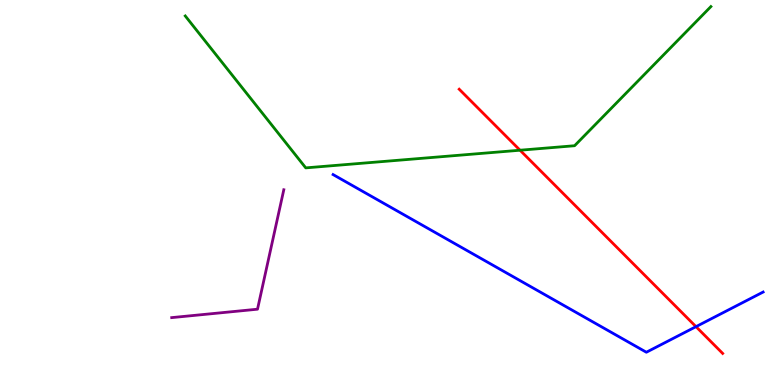[{'lines': ['blue', 'red'], 'intersections': [{'x': 8.98, 'y': 1.52}]}, {'lines': ['green', 'red'], 'intersections': [{'x': 6.71, 'y': 6.1}]}, {'lines': ['purple', 'red'], 'intersections': []}, {'lines': ['blue', 'green'], 'intersections': []}, {'lines': ['blue', 'purple'], 'intersections': []}, {'lines': ['green', 'purple'], 'intersections': []}]